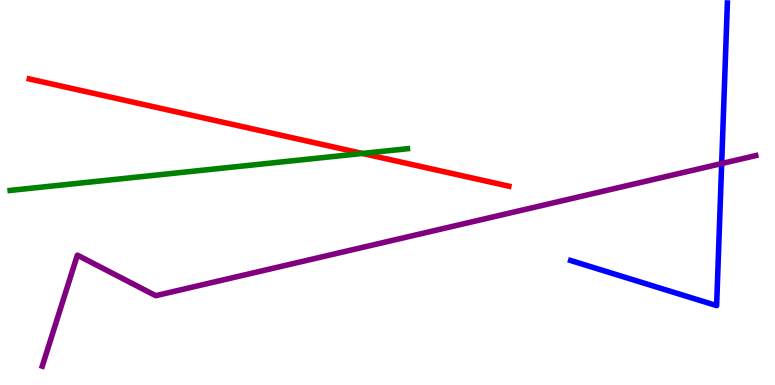[{'lines': ['blue', 'red'], 'intersections': []}, {'lines': ['green', 'red'], 'intersections': [{'x': 4.68, 'y': 6.01}]}, {'lines': ['purple', 'red'], 'intersections': []}, {'lines': ['blue', 'green'], 'intersections': []}, {'lines': ['blue', 'purple'], 'intersections': [{'x': 9.31, 'y': 5.75}]}, {'lines': ['green', 'purple'], 'intersections': []}]